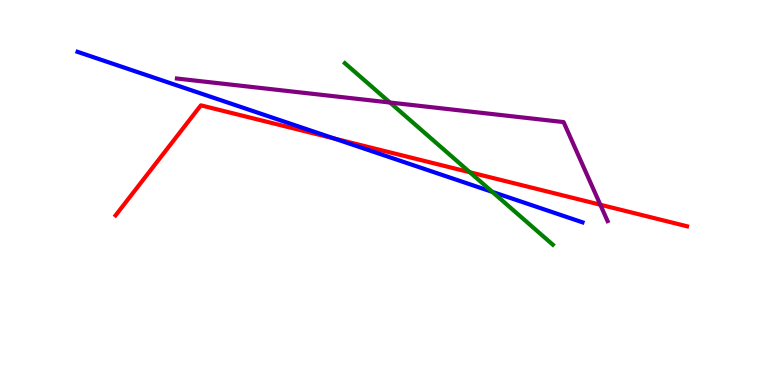[{'lines': ['blue', 'red'], 'intersections': [{'x': 4.32, 'y': 6.4}]}, {'lines': ['green', 'red'], 'intersections': [{'x': 6.06, 'y': 5.53}]}, {'lines': ['purple', 'red'], 'intersections': [{'x': 7.75, 'y': 4.68}]}, {'lines': ['blue', 'green'], 'intersections': [{'x': 6.35, 'y': 5.02}]}, {'lines': ['blue', 'purple'], 'intersections': []}, {'lines': ['green', 'purple'], 'intersections': [{'x': 5.03, 'y': 7.34}]}]